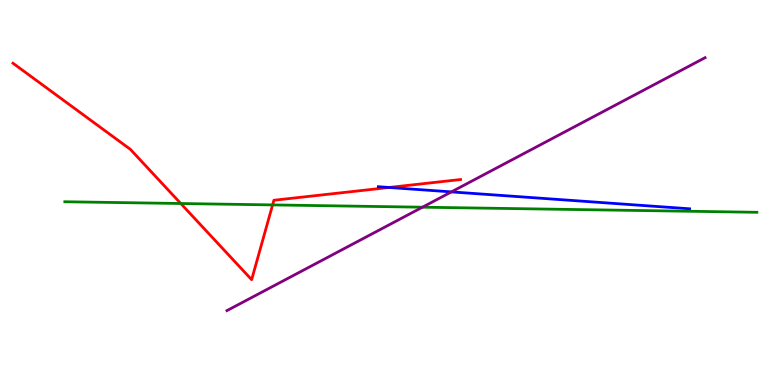[{'lines': ['blue', 'red'], 'intersections': [{'x': 5.02, 'y': 5.13}]}, {'lines': ['green', 'red'], 'intersections': [{'x': 2.33, 'y': 4.71}, {'x': 3.52, 'y': 4.68}]}, {'lines': ['purple', 'red'], 'intersections': []}, {'lines': ['blue', 'green'], 'intersections': []}, {'lines': ['blue', 'purple'], 'intersections': [{'x': 5.82, 'y': 5.02}]}, {'lines': ['green', 'purple'], 'intersections': [{'x': 5.45, 'y': 4.62}]}]